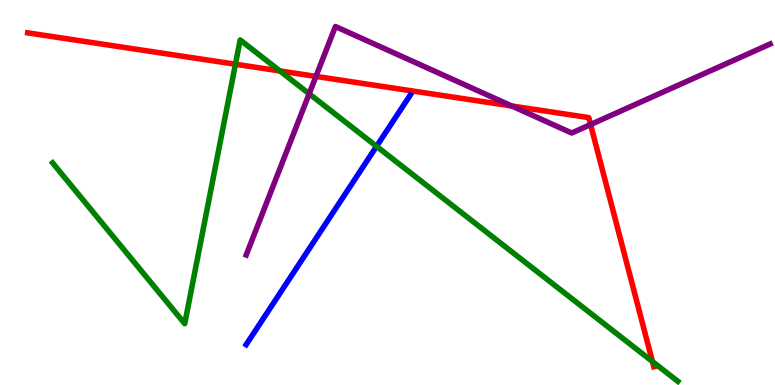[{'lines': ['blue', 'red'], 'intersections': []}, {'lines': ['green', 'red'], 'intersections': [{'x': 3.04, 'y': 8.33}, {'x': 3.61, 'y': 8.16}, {'x': 8.42, 'y': 0.61}]}, {'lines': ['purple', 'red'], 'intersections': [{'x': 4.08, 'y': 8.02}, {'x': 6.6, 'y': 7.25}, {'x': 7.62, 'y': 6.77}]}, {'lines': ['blue', 'green'], 'intersections': [{'x': 4.86, 'y': 6.2}]}, {'lines': ['blue', 'purple'], 'intersections': []}, {'lines': ['green', 'purple'], 'intersections': [{'x': 3.99, 'y': 7.56}]}]